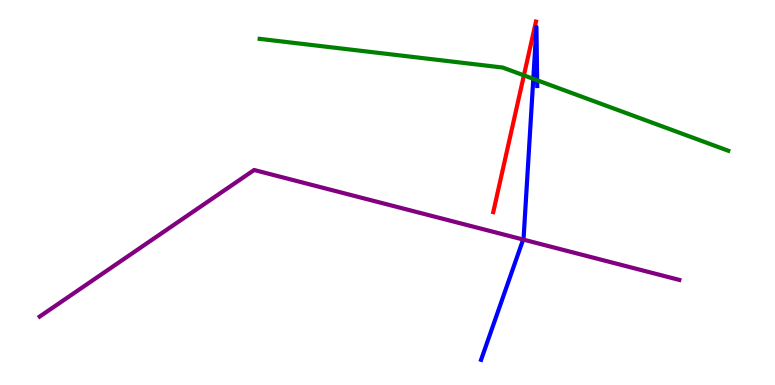[{'lines': ['blue', 'red'], 'intersections': []}, {'lines': ['green', 'red'], 'intersections': [{'x': 6.76, 'y': 8.04}]}, {'lines': ['purple', 'red'], 'intersections': []}, {'lines': ['blue', 'green'], 'intersections': [{'x': 6.88, 'y': 7.95}, {'x': 6.93, 'y': 7.92}]}, {'lines': ['blue', 'purple'], 'intersections': [{'x': 6.75, 'y': 3.78}]}, {'lines': ['green', 'purple'], 'intersections': []}]